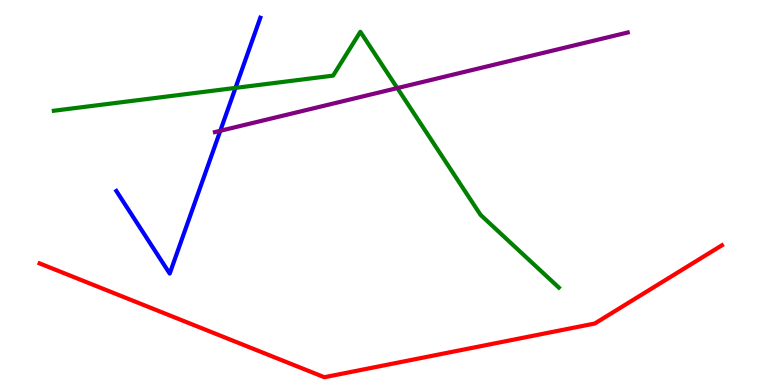[{'lines': ['blue', 'red'], 'intersections': []}, {'lines': ['green', 'red'], 'intersections': []}, {'lines': ['purple', 'red'], 'intersections': []}, {'lines': ['blue', 'green'], 'intersections': [{'x': 3.04, 'y': 7.72}]}, {'lines': ['blue', 'purple'], 'intersections': [{'x': 2.84, 'y': 6.6}]}, {'lines': ['green', 'purple'], 'intersections': [{'x': 5.13, 'y': 7.71}]}]